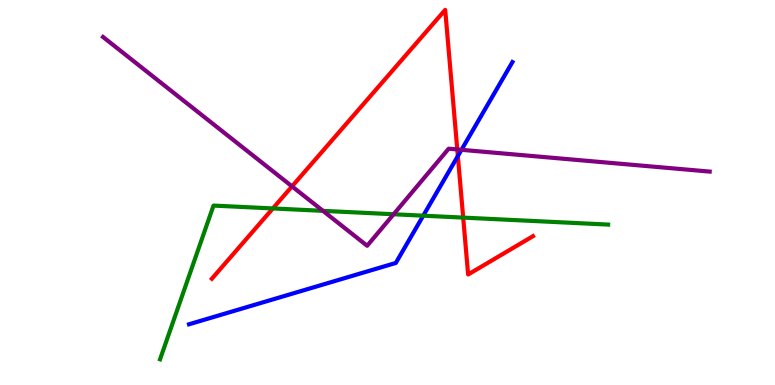[{'lines': ['blue', 'red'], 'intersections': [{'x': 5.91, 'y': 5.95}]}, {'lines': ['green', 'red'], 'intersections': [{'x': 3.52, 'y': 4.59}, {'x': 5.98, 'y': 4.35}]}, {'lines': ['purple', 'red'], 'intersections': [{'x': 3.77, 'y': 5.16}, {'x': 5.9, 'y': 6.12}]}, {'lines': ['blue', 'green'], 'intersections': [{'x': 5.46, 'y': 4.4}]}, {'lines': ['blue', 'purple'], 'intersections': [{'x': 5.95, 'y': 6.11}]}, {'lines': ['green', 'purple'], 'intersections': [{'x': 4.17, 'y': 4.52}, {'x': 5.08, 'y': 4.43}]}]